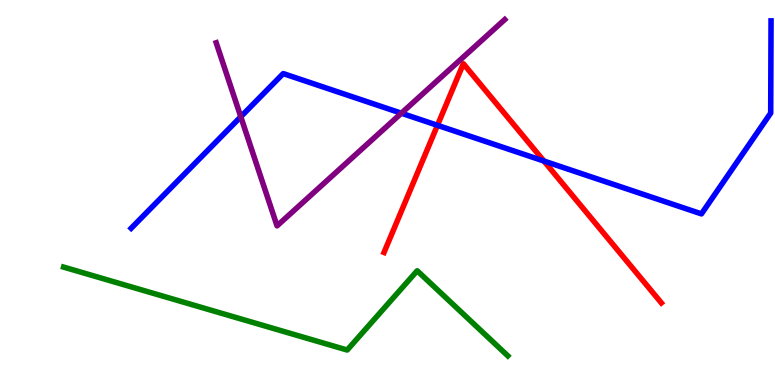[{'lines': ['blue', 'red'], 'intersections': [{'x': 5.64, 'y': 6.74}, {'x': 7.02, 'y': 5.82}]}, {'lines': ['green', 'red'], 'intersections': []}, {'lines': ['purple', 'red'], 'intersections': []}, {'lines': ['blue', 'green'], 'intersections': []}, {'lines': ['blue', 'purple'], 'intersections': [{'x': 3.11, 'y': 6.97}, {'x': 5.18, 'y': 7.06}]}, {'lines': ['green', 'purple'], 'intersections': []}]